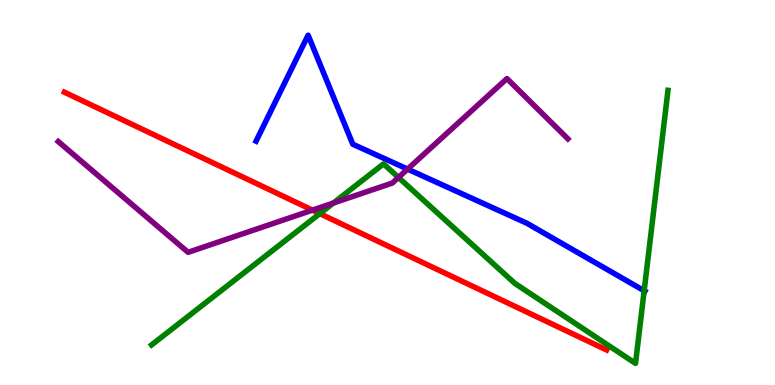[{'lines': ['blue', 'red'], 'intersections': []}, {'lines': ['green', 'red'], 'intersections': [{'x': 4.13, 'y': 4.45}]}, {'lines': ['purple', 'red'], 'intersections': [{'x': 4.03, 'y': 4.54}]}, {'lines': ['blue', 'green'], 'intersections': [{'x': 8.31, 'y': 2.45}]}, {'lines': ['blue', 'purple'], 'intersections': [{'x': 5.26, 'y': 5.61}]}, {'lines': ['green', 'purple'], 'intersections': [{'x': 4.3, 'y': 4.73}, {'x': 5.14, 'y': 5.39}]}]